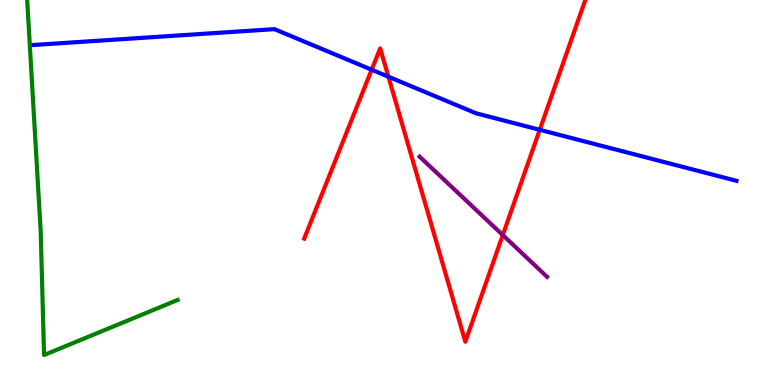[{'lines': ['blue', 'red'], 'intersections': [{'x': 4.8, 'y': 8.19}, {'x': 5.01, 'y': 8.01}, {'x': 6.96, 'y': 6.63}]}, {'lines': ['green', 'red'], 'intersections': []}, {'lines': ['purple', 'red'], 'intersections': [{'x': 6.49, 'y': 3.89}]}, {'lines': ['blue', 'green'], 'intersections': []}, {'lines': ['blue', 'purple'], 'intersections': []}, {'lines': ['green', 'purple'], 'intersections': []}]